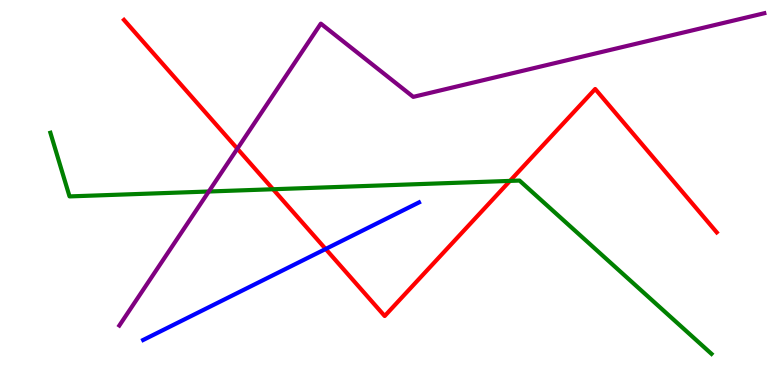[{'lines': ['blue', 'red'], 'intersections': [{'x': 4.2, 'y': 3.53}]}, {'lines': ['green', 'red'], 'intersections': [{'x': 3.52, 'y': 5.08}, {'x': 6.58, 'y': 5.3}]}, {'lines': ['purple', 'red'], 'intersections': [{'x': 3.06, 'y': 6.14}]}, {'lines': ['blue', 'green'], 'intersections': []}, {'lines': ['blue', 'purple'], 'intersections': []}, {'lines': ['green', 'purple'], 'intersections': [{'x': 2.69, 'y': 5.03}]}]